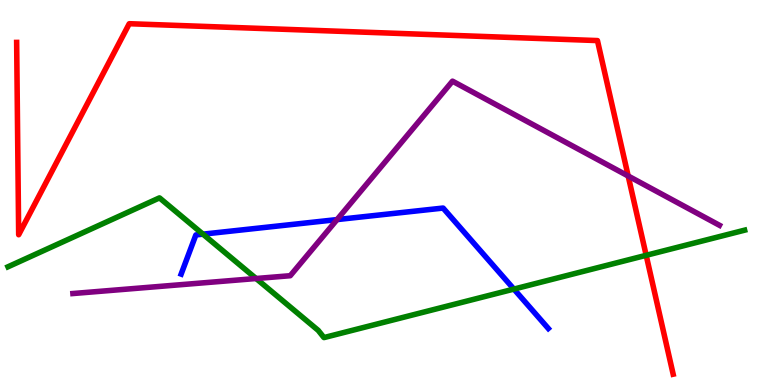[{'lines': ['blue', 'red'], 'intersections': []}, {'lines': ['green', 'red'], 'intersections': [{'x': 8.34, 'y': 3.37}]}, {'lines': ['purple', 'red'], 'intersections': [{'x': 8.11, 'y': 5.43}]}, {'lines': ['blue', 'green'], 'intersections': [{'x': 2.62, 'y': 3.92}, {'x': 6.63, 'y': 2.49}]}, {'lines': ['blue', 'purple'], 'intersections': [{'x': 4.35, 'y': 4.3}]}, {'lines': ['green', 'purple'], 'intersections': [{'x': 3.3, 'y': 2.77}]}]